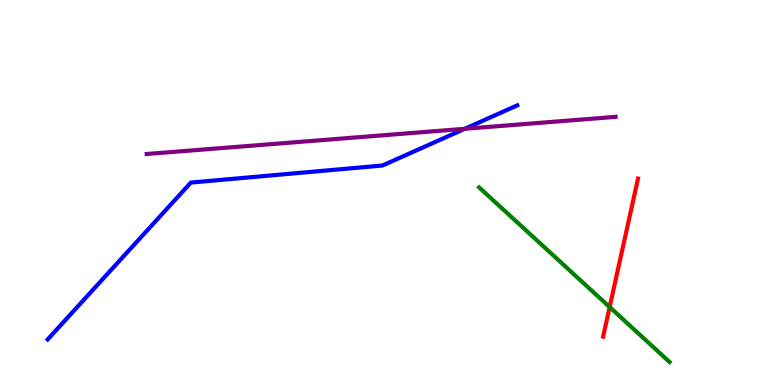[{'lines': ['blue', 'red'], 'intersections': []}, {'lines': ['green', 'red'], 'intersections': [{'x': 7.87, 'y': 2.02}]}, {'lines': ['purple', 'red'], 'intersections': []}, {'lines': ['blue', 'green'], 'intersections': []}, {'lines': ['blue', 'purple'], 'intersections': [{'x': 6.0, 'y': 6.65}]}, {'lines': ['green', 'purple'], 'intersections': []}]